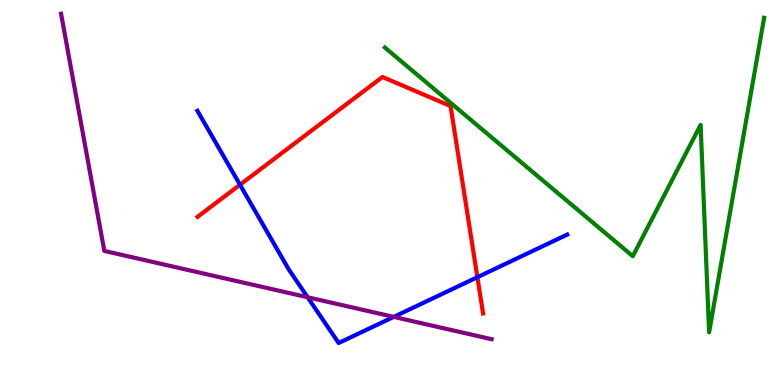[{'lines': ['blue', 'red'], 'intersections': [{'x': 3.1, 'y': 5.2}, {'x': 6.16, 'y': 2.8}]}, {'lines': ['green', 'red'], 'intersections': []}, {'lines': ['purple', 'red'], 'intersections': []}, {'lines': ['blue', 'green'], 'intersections': []}, {'lines': ['blue', 'purple'], 'intersections': [{'x': 3.97, 'y': 2.28}, {'x': 5.08, 'y': 1.77}]}, {'lines': ['green', 'purple'], 'intersections': []}]